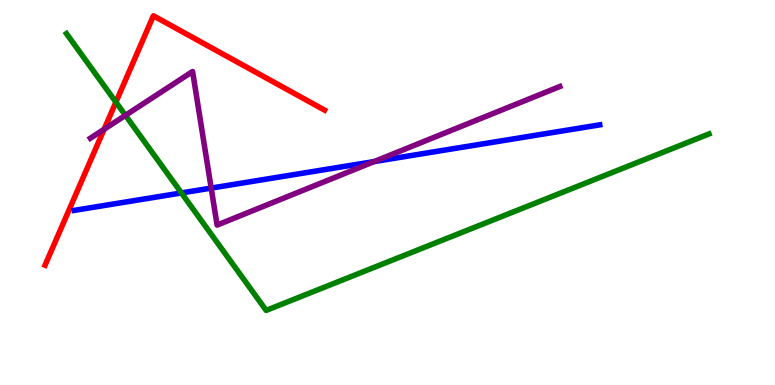[{'lines': ['blue', 'red'], 'intersections': []}, {'lines': ['green', 'red'], 'intersections': [{'x': 1.5, 'y': 7.35}]}, {'lines': ['purple', 'red'], 'intersections': [{'x': 1.34, 'y': 6.64}]}, {'lines': ['blue', 'green'], 'intersections': [{'x': 2.34, 'y': 4.99}]}, {'lines': ['blue', 'purple'], 'intersections': [{'x': 2.73, 'y': 5.11}, {'x': 4.83, 'y': 5.8}]}, {'lines': ['green', 'purple'], 'intersections': [{'x': 1.62, 'y': 7.0}]}]